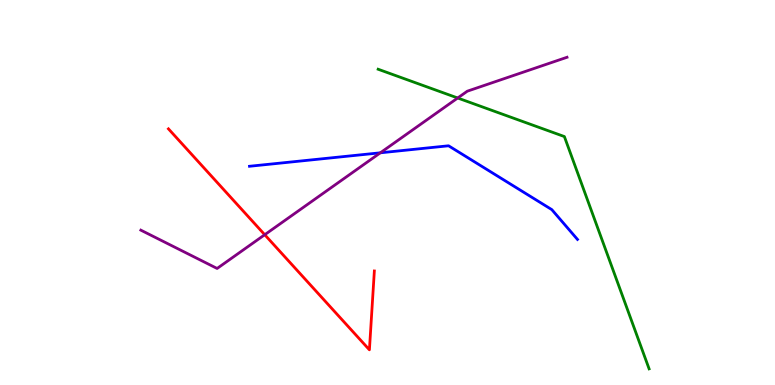[{'lines': ['blue', 'red'], 'intersections': []}, {'lines': ['green', 'red'], 'intersections': []}, {'lines': ['purple', 'red'], 'intersections': [{'x': 3.42, 'y': 3.9}]}, {'lines': ['blue', 'green'], 'intersections': []}, {'lines': ['blue', 'purple'], 'intersections': [{'x': 4.91, 'y': 6.03}]}, {'lines': ['green', 'purple'], 'intersections': [{'x': 5.91, 'y': 7.45}]}]